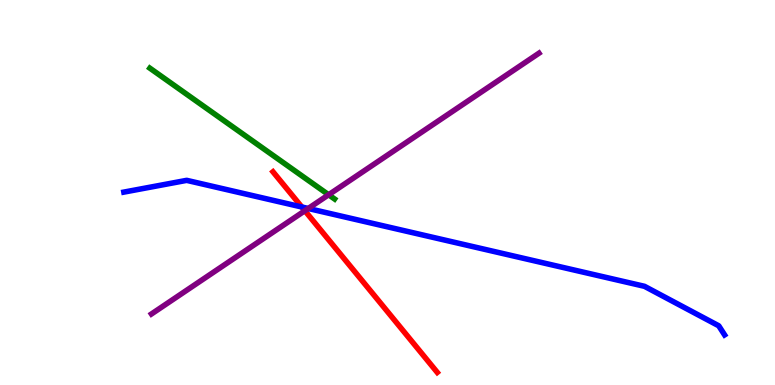[{'lines': ['blue', 'red'], 'intersections': [{'x': 3.89, 'y': 4.62}]}, {'lines': ['green', 'red'], 'intersections': []}, {'lines': ['purple', 'red'], 'intersections': [{'x': 3.93, 'y': 4.53}]}, {'lines': ['blue', 'green'], 'intersections': []}, {'lines': ['blue', 'purple'], 'intersections': [{'x': 3.98, 'y': 4.58}]}, {'lines': ['green', 'purple'], 'intersections': [{'x': 4.24, 'y': 4.94}]}]